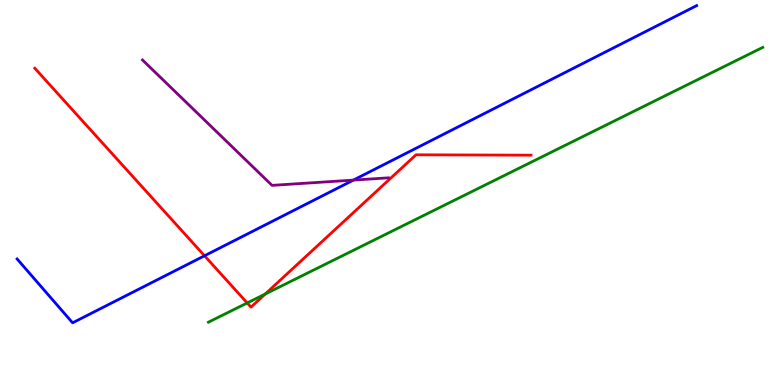[{'lines': ['blue', 'red'], 'intersections': [{'x': 2.64, 'y': 3.36}]}, {'lines': ['green', 'red'], 'intersections': [{'x': 3.19, 'y': 2.13}, {'x': 3.42, 'y': 2.36}]}, {'lines': ['purple', 'red'], 'intersections': []}, {'lines': ['blue', 'green'], 'intersections': []}, {'lines': ['blue', 'purple'], 'intersections': [{'x': 4.56, 'y': 5.32}]}, {'lines': ['green', 'purple'], 'intersections': []}]